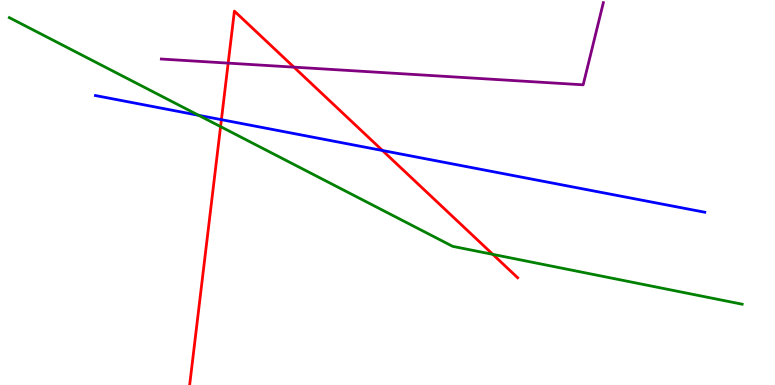[{'lines': ['blue', 'red'], 'intersections': [{'x': 2.86, 'y': 6.89}, {'x': 4.94, 'y': 6.09}]}, {'lines': ['green', 'red'], 'intersections': [{'x': 2.85, 'y': 6.71}, {'x': 6.36, 'y': 3.39}]}, {'lines': ['purple', 'red'], 'intersections': [{'x': 2.94, 'y': 8.36}, {'x': 3.79, 'y': 8.26}]}, {'lines': ['blue', 'green'], 'intersections': [{'x': 2.56, 'y': 7.01}]}, {'lines': ['blue', 'purple'], 'intersections': []}, {'lines': ['green', 'purple'], 'intersections': []}]